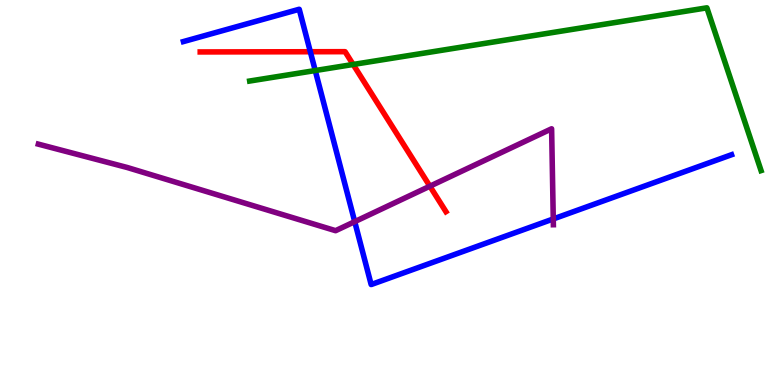[{'lines': ['blue', 'red'], 'intersections': [{'x': 4.0, 'y': 8.66}]}, {'lines': ['green', 'red'], 'intersections': [{'x': 4.56, 'y': 8.33}]}, {'lines': ['purple', 'red'], 'intersections': [{'x': 5.55, 'y': 5.16}]}, {'lines': ['blue', 'green'], 'intersections': [{'x': 4.07, 'y': 8.17}]}, {'lines': ['blue', 'purple'], 'intersections': [{'x': 4.58, 'y': 4.24}, {'x': 7.14, 'y': 4.31}]}, {'lines': ['green', 'purple'], 'intersections': []}]